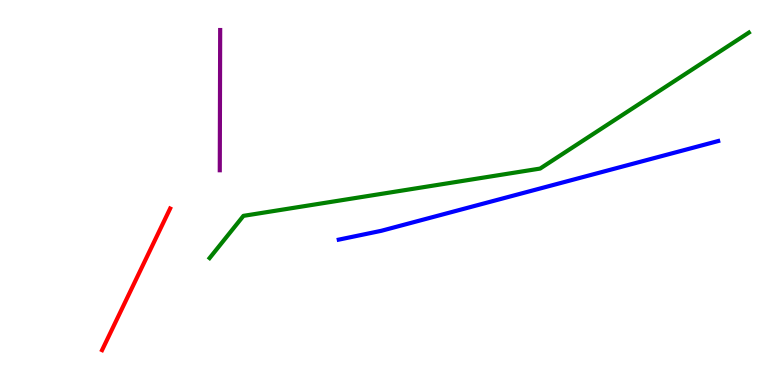[{'lines': ['blue', 'red'], 'intersections': []}, {'lines': ['green', 'red'], 'intersections': []}, {'lines': ['purple', 'red'], 'intersections': []}, {'lines': ['blue', 'green'], 'intersections': []}, {'lines': ['blue', 'purple'], 'intersections': []}, {'lines': ['green', 'purple'], 'intersections': []}]